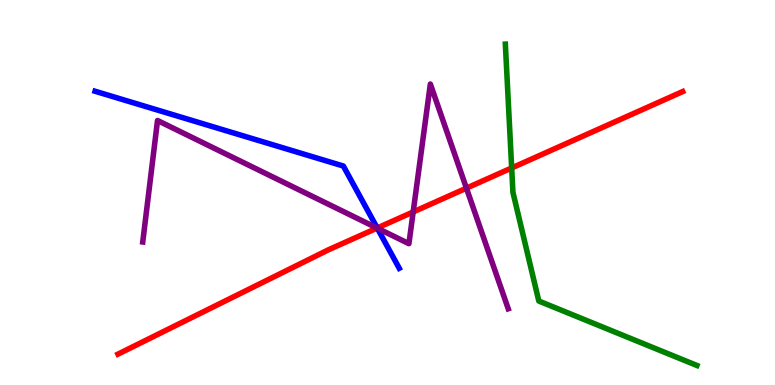[{'lines': ['blue', 'red'], 'intersections': [{'x': 4.87, 'y': 4.08}]}, {'lines': ['green', 'red'], 'intersections': [{'x': 6.6, 'y': 5.64}]}, {'lines': ['purple', 'red'], 'intersections': [{'x': 4.87, 'y': 4.08}, {'x': 5.33, 'y': 4.49}, {'x': 6.02, 'y': 5.11}]}, {'lines': ['blue', 'green'], 'intersections': []}, {'lines': ['blue', 'purple'], 'intersections': [{'x': 4.87, 'y': 4.07}]}, {'lines': ['green', 'purple'], 'intersections': []}]